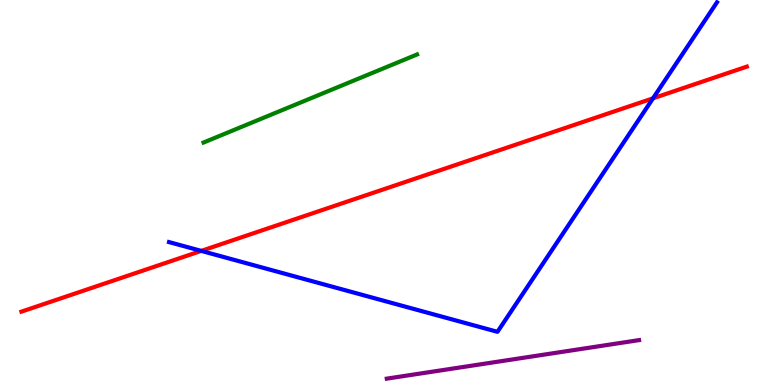[{'lines': ['blue', 'red'], 'intersections': [{'x': 2.6, 'y': 3.48}, {'x': 8.43, 'y': 7.45}]}, {'lines': ['green', 'red'], 'intersections': []}, {'lines': ['purple', 'red'], 'intersections': []}, {'lines': ['blue', 'green'], 'intersections': []}, {'lines': ['blue', 'purple'], 'intersections': []}, {'lines': ['green', 'purple'], 'intersections': []}]